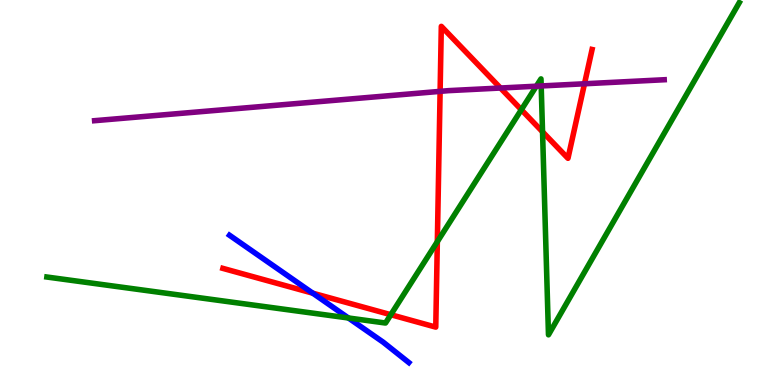[{'lines': ['blue', 'red'], 'intersections': [{'x': 4.04, 'y': 2.38}]}, {'lines': ['green', 'red'], 'intersections': [{'x': 5.04, 'y': 1.83}, {'x': 5.64, 'y': 3.72}, {'x': 6.73, 'y': 7.15}, {'x': 7.0, 'y': 6.58}]}, {'lines': ['purple', 'red'], 'intersections': [{'x': 5.68, 'y': 7.63}, {'x': 6.46, 'y': 7.71}, {'x': 7.54, 'y': 7.82}]}, {'lines': ['blue', 'green'], 'intersections': [{'x': 4.5, 'y': 1.74}]}, {'lines': ['blue', 'purple'], 'intersections': []}, {'lines': ['green', 'purple'], 'intersections': [{'x': 6.92, 'y': 7.76}, {'x': 6.98, 'y': 7.77}]}]